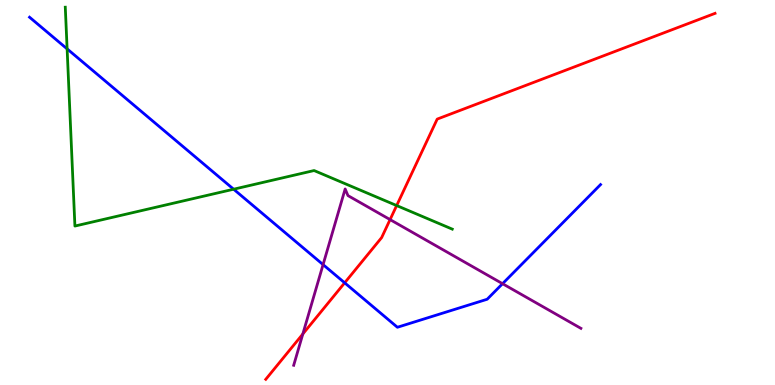[{'lines': ['blue', 'red'], 'intersections': [{'x': 4.45, 'y': 2.65}]}, {'lines': ['green', 'red'], 'intersections': [{'x': 5.12, 'y': 4.66}]}, {'lines': ['purple', 'red'], 'intersections': [{'x': 3.91, 'y': 1.32}, {'x': 5.03, 'y': 4.3}]}, {'lines': ['blue', 'green'], 'intersections': [{'x': 0.866, 'y': 8.73}, {'x': 3.01, 'y': 5.09}]}, {'lines': ['blue', 'purple'], 'intersections': [{'x': 4.17, 'y': 3.13}, {'x': 6.48, 'y': 2.63}]}, {'lines': ['green', 'purple'], 'intersections': []}]